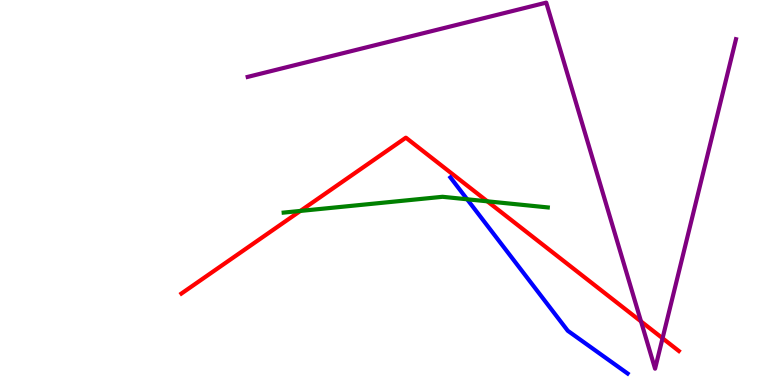[{'lines': ['blue', 'red'], 'intersections': []}, {'lines': ['green', 'red'], 'intersections': [{'x': 3.88, 'y': 4.52}, {'x': 6.29, 'y': 4.77}]}, {'lines': ['purple', 'red'], 'intersections': [{'x': 8.27, 'y': 1.65}, {'x': 8.55, 'y': 1.21}]}, {'lines': ['blue', 'green'], 'intersections': [{'x': 6.03, 'y': 4.82}]}, {'lines': ['blue', 'purple'], 'intersections': []}, {'lines': ['green', 'purple'], 'intersections': []}]